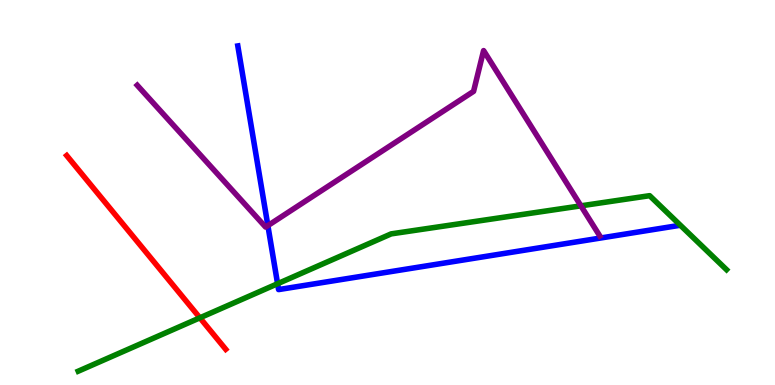[{'lines': ['blue', 'red'], 'intersections': []}, {'lines': ['green', 'red'], 'intersections': [{'x': 2.58, 'y': 1.75}]}, {'lines': ['purple', 'red'], 'intersections': []}, {'lines': ['blue', 'green'], 'intersections': [{'x': 3.58, 'y': 2.63}]}, {'lines': ['blue', 'purple'], 'intersections': [{'x': 3.46, 'y': 4.14}]}, {'lines': ['green', 'purple'], 'intersections': [{'x': 7.5, 'y': 4.65}]}]